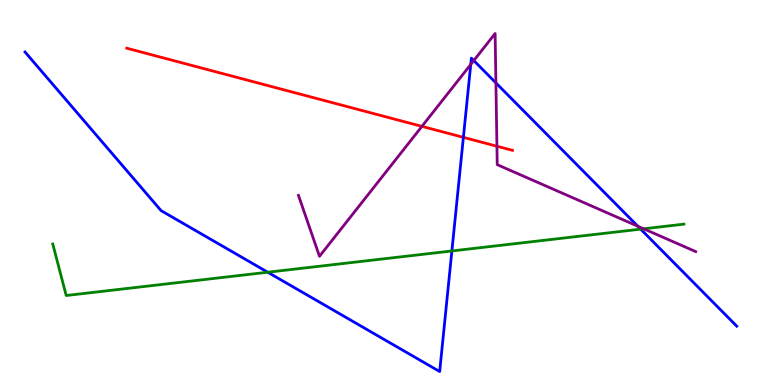[{'lines': ['blue', 'red'], 'intersections': [{'x': 5.98, 'y': 6.43}]}, {'lines': ['green', 'red'], 'intersections': []}, {'lines': ['purple', 'red'], 'intersections': [{'x': 5.44, 'y': 6.72}, {'x': 6.41, 'y': 6.2}]}, {'lines': ['blue', 'green'], 'intersections': [{'x': 3.45, 'y': 2.93}, {'x': 5.83, 'y': 3.48}, {'x': 8.27, 'y': 4.05}]}, {'lines': ['blue', 'purple'], 'intersections': [{'x': 6.07, 'y': 8.33}, {'x': 6.11, 'y': 8.43}, {'x': 6.4, 'y': 7.85}, {'x': 8.23, 'y': 4.12}]}, {'lines': ['green', 'purple'], 'intersections': [{'x': 8.31, 'y': 4.06}]}]